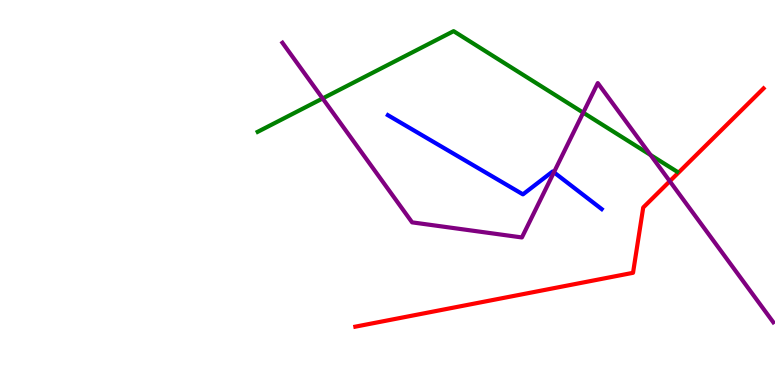[{'lines': ['blue', 'red'], 'intersections': []}, {'lines': ['green', 'red'], 'intersections': []}, {'lines': ['purple', 'red'], 'intersections': [{'x': 8.64, 'y': 5.29}]}, {'lines': ['blue', 'green'], 'intersections': []}, {'lines': ['blue', 'purple'], 'intersections': [{'x': 7.15, 'y': 5.52}]}, {'lines': ['green', 'purple'], 'intersections': [{'x': 4.16, 'y': 7.44}, {'x': 7.53, 'y': 7.07}, {'x': 8.39, 'y': 5.97}]}]